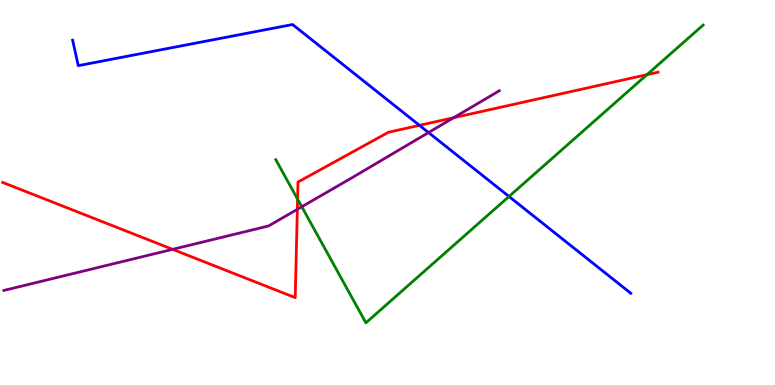[{'lines': ['blue', 'red'], 'intersections': [{'x': 5.41, 'y': 6.74}]}, {'lines': ['green', 'red'], 'intersections': [{'x': 3.84, 'y': 4.83}, {'x': 8.35, 'y': 8.06}]}, {'lines': ['purple', 'red'], 'intersections': [{'x': 2.23, 'y': 3.52}, {'x': 3.84, 'y': 4.56}, {'x': 5.85, 'y': 6.94}]}, {'lines': ['blue', 'green'], 'intersections': [{'x': 6.57, 'y': 4.9}]}, {'lines': ['blue', 'purple'], 'intersections': [{'x': 5.53, 'y': 6.56}]}, {'lines': ['green', 'purple'], 'intersections': [{'x': 3.89, 'y': 4.63}]}]